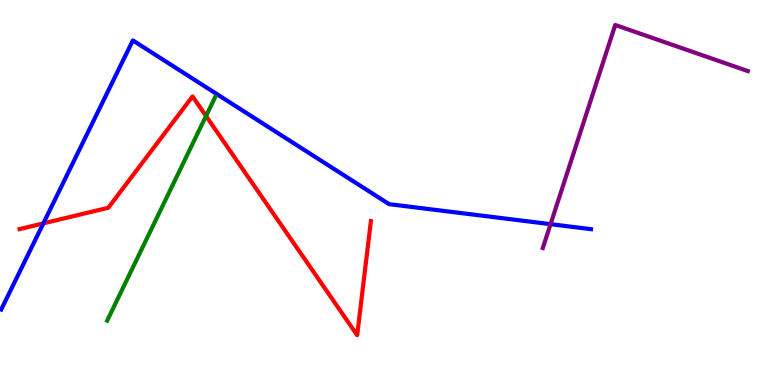[{'lines': ['blue', 'red'], 'intersections': [{'x': 0.559, 'y': 4.2}]}, {'lines': ['green', 'red'], 'intersections': [{'x': 2.66, 'y': 6.99}]}, {'lines': ['purple', 'red'], 'intersections': []}, {'lines': ['blue', 'green'], 'intersections': []}, {'lines': ['blue', 'purple'], 'intersections': [{'x': 7.1, 'y': 4.18}]}, {'lines': ['green', 'purple'], 'intersections': []}]